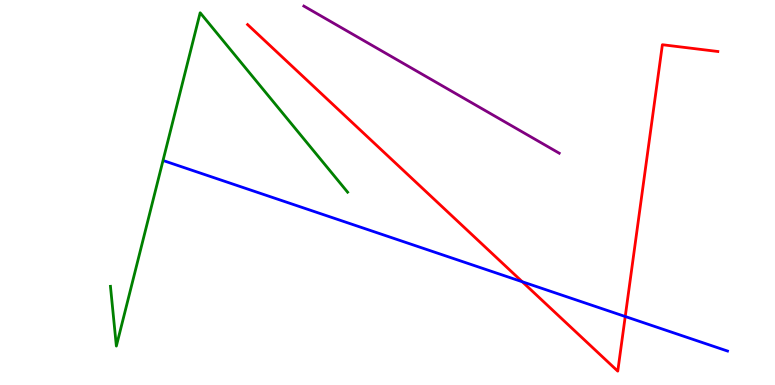[{'lines': ['blue', 'red'], 'intersections': [{'x': 6.74, 'y': 2.68}, {'x': 8.07, 'y': 1.78}]}, {'lines': ['green', 'red'], 'intersections': []}, {'lines': ['purple', 'red'], 'intersections': []}, {'lines': ['blue', 'green'], 'intersections': []}, {'lines': ['blue', 'purple'], 'intersections': []}, {'lines': ['green', 'purple'], 'intersections': []}]